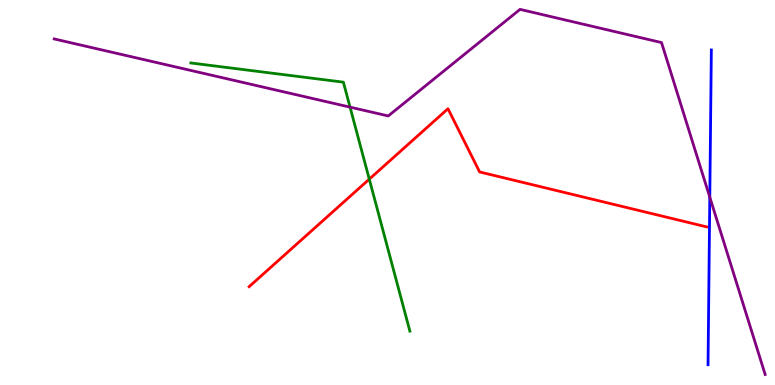[{'lines': ['blue', 'red'], 'intersections': []}, {'lines': ['green', 'red'], 'intersections': [{'x': 4.76, 'y': 5.35}]}, {'lines': ['purple', 'red'], 'intersections': []}, {'lines': ['blue', 'green'], 'intersections': []}, {'lines': ['blue', 'purple'], 'intersections': [{'x': 9.16, 'y': 4.88}]}, {'lines': ['green', 'purple'], 'intersections': [{'x': 4.52, 'y': 7.22}]}]